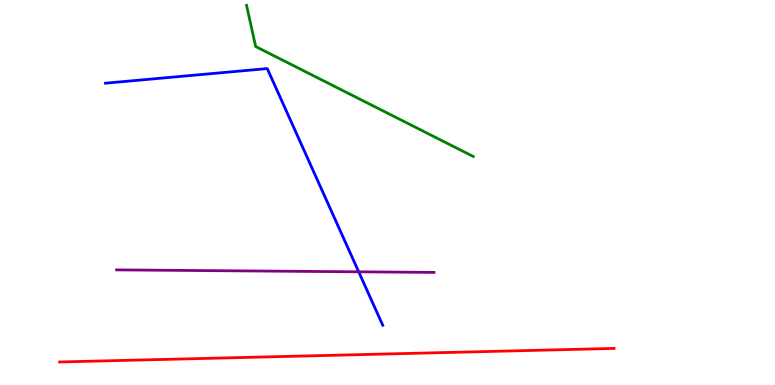[{'lines': ['blue', 'red'], 'intersections': []}, {'lines': ['green', 'red'], 'intersections': []}, {'lines': ['purple', 'red'], 'intersections': []}, {'lines': ['blue', 'green'], 'intersections': []}, {'lines': ['blue', 'purple'], 'intersections': [{'x': 4.63, 'y': 2.94}]}, {'lines': ['green', 'purple'], 'intersections': []}]